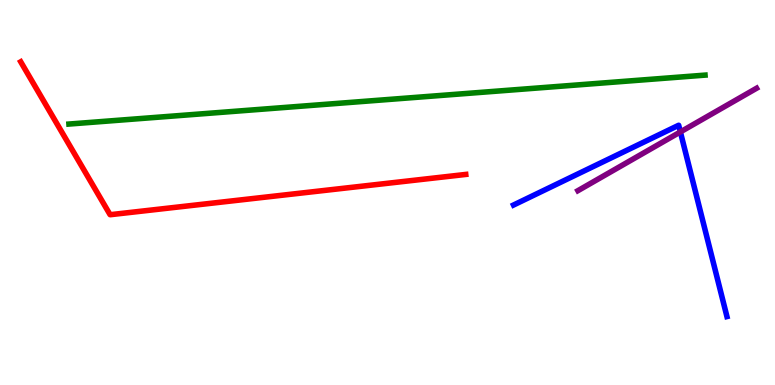[{'lines': ['blue', 'red'], 'intersections': []}, {'lines': ['green', 'red'], 'intersections': []}, {'lines': ['purple', 'red'], 'intersections': []}, {'lines': ['blue', 'green'], 'intersections': []}, {'lines': ['blue', 'purple'], 'intersections': [{'x': 8.78, 'y': 6.57}]}, {'lines': ['green', 'purple'], 'intersections': []}]